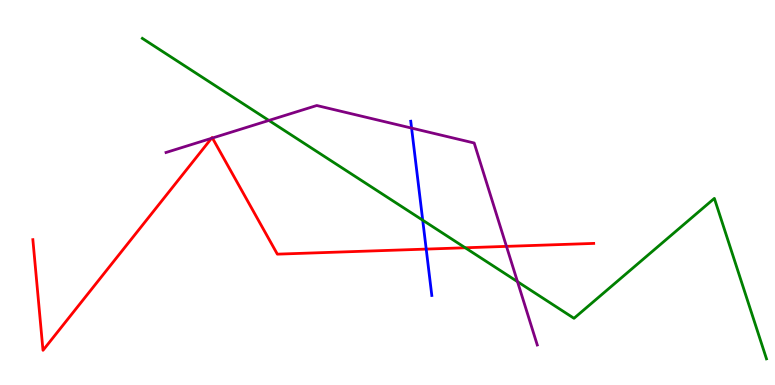[{'lines': ['blue', 'red'], 'intersections': [{'x': 5.5, 'y': 3.53}]}, {'lines': ['green', 'red'], 'intersections': [{'x': 6.0, 'y': 3.56}]}, {'lines': ['purple', 'red'], 'intersections': [{'x': 2.73, 'y': 6.41}, {'x': 2.74, 'y': 6.41}, {'x': 6.54, 'y': 3.6}]}, {'lines': ['blue', 'green'], 'intersections': [{'x': 5.45, 'y': 4.28}]}, {'lines': ['blue', 'purple'], 'intersections': [{'x': 5.31, 'y': 6.67}]}, {'lines': ['green', 'purple'], 'intersections': [{'x': 3.47, 'y': 6.87}, {'x': 6.68, 'y': 2.68}]}]